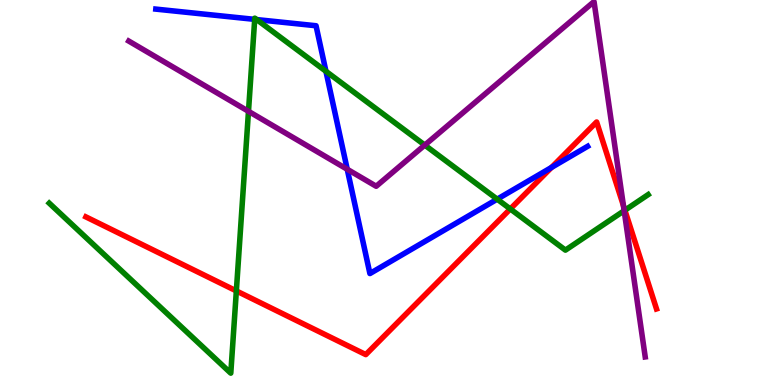[{'lines': ['blue', 'red'], 'intersections': [{'x': 7.12, 'y': 5.65}]}, {'lines': ['green', 'red'], 'intersections': [{'x': 3.05, 'y': 2.44}, {'x': 6.58, 'y': 4.57}, {'x': 8.06, 'y': 4.54}]}, {'lines': ['purple', 'red'], 'intersections': [{'x': 8.04, 'y': 4.66}]}, {'lines': ['blue', 'green'], 'intersections': [{'x': 3.29, 'y': 9.5}, {'x': 3.31, 'y': 9.49}, {'x': 4.21, 'y': 8.15}, {'x': 6.42, 'y': 4.83}]}, {'lines': ['blue', 'purple'], 'intersections': [{'x': 4.48, 'y': 5.6}]}, {'lines': ['green', 'purple'], 'intersections': [{'x': 3.21, 'y': 7.11}, {'x': 5.48, 'y': 6.23}, {'x': 8.05, 'y': 4.53}]}]